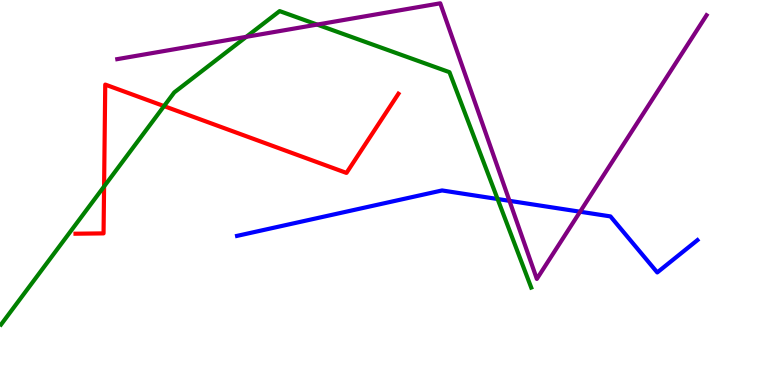[{'lines': ['blue', 'red'], 'intersections': []}, {'lines': ['green', 'red'], 'intersections': [{'x': 1.34, 'y': 5.16}, {'x': 2.12, 'y': 7.24}]}, {'lines': ['purple', 'red'], 'intersections': []}, {'lines': ['blue', 'green'], 'intersections': [{'x': 6.42, 'y': 4.83}]}, {'lines': ['blue', 'purple'], 'intersections': [{'x': 6.57, 'y': 4.78}, {'x': 7.49, 'y': 4.5}]}, {'lines': ['green', 'purple'], 'intersections': [{'x': 3.18, 'y': 9.04}, {'x': 4.09, 'y': 9.36}]}]